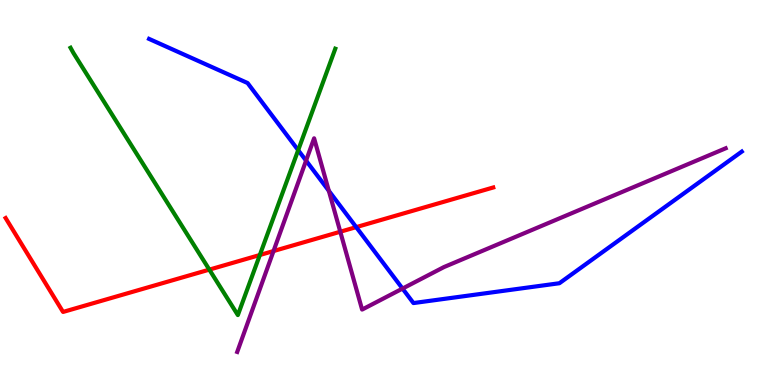[{'lines': ['blue', 'red'], 'intersections': [{'x': 4.6, 'y': 4.1}]}, {'lines': ['green', 'red'], 'intersections': [{'x': 2.7, 'y': 3.0}, {'x': 3.35, 'y': 3.38}]}, {'lines': ['purple', 'red'], 'intersections': [{'x': 3.53, 'y': 3.48}, {'x': 4.39, 'y': 3.98}]}, {'lines': ['blue', 'green'], 'intersections': [{'x': 3.85, 'y': 6.1}]}, {'lines': ['blue', 'purple'], 'intersections': [{'x': 3.95, 'y': 5.83}, {'x': 4.24, 'y': 5.04}, {'x': 5.19, 'y': 2.5}]}, {'lines': ['green', 'purple'], 'intersections': []}]